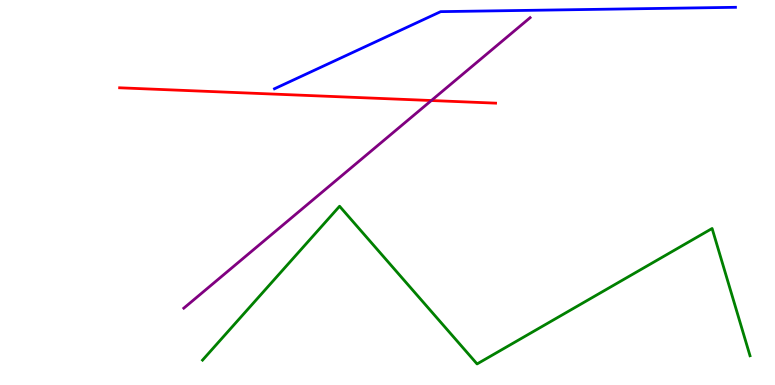[{'lines': ['blue', 'red'], 'intersections': []}, {'lines': ['green', 'red'], 'intersections': []}, {'lines': ['purple', 'red'], 'intersections': [{'x': 5.57, 'y': 7.39}]}, {'lines': ['blue', 'green'], 'intersections': []}, {'lines': ['blue', 'purple'], 'intersections': []}, {'lines': ['green', 'purple'], 'intersections': []}]